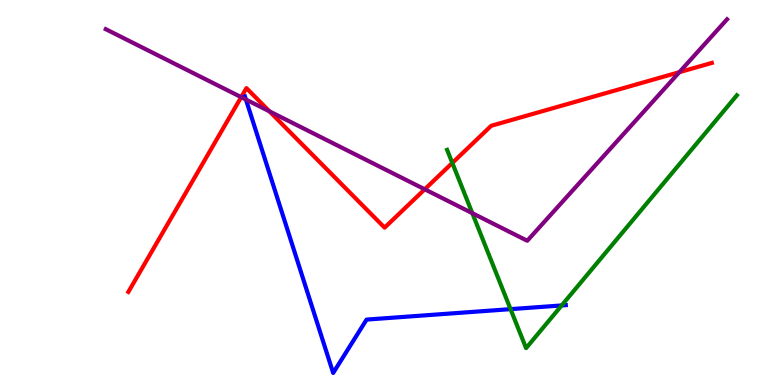[{'lines': ['blue', 'red'], 'intersections': []}, {'lines': ['green', 'red'], 'intersections': [{'x': 5.84, 'y': 5.77}]}, {'lines': ['purple', 'red'], 'intersections': [{'x': 3.11, 'y': 7.48}, {'x': 3.48, 'y': 7.11}, {'x': 5.48, 'y': 5.08}, {'x': 8.77, 'y': 8.13}]}, {'lines': ['blue', 'green'], 'intersections': [{'x': 6.59, 'y': 1.97}, {'x': 7.25, 'y': 2.07}]}, {'lines': ['blue', 'purple'], 'intersections': [{'x': 3.17, 'y': 7.41}]}, {'lines': ['green', 'purple'], 'intersections': [{'x': 6.09, 'y': 4.46}]}]